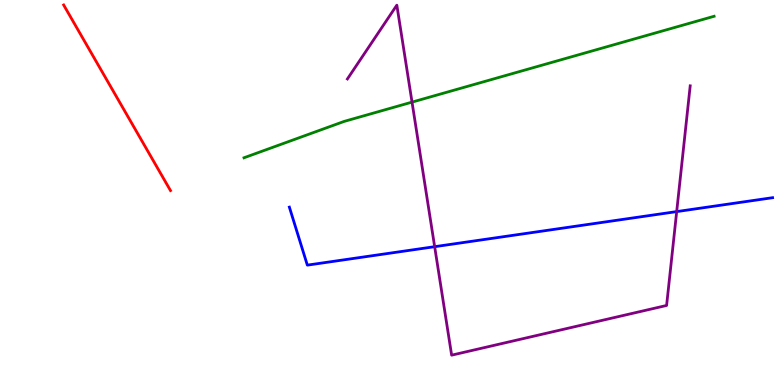[{'lines': ['blue', 'red'], 'intersections': []}, {'lines': ['green', 'red'], 'intersections': []}, {'lines': ['purple', 'red'], 'intersections': []}, {'lines': ['blue', 'green'], 'intersections': []}, {'lines': ['blue', 'purple'], 'intersections': [{'x': 5.61, 'y': 3.59}, {'x': 8.73, 'y': 4.5}]}, {'lines': ['green', 'purple'], 'intersections': [{'x': 5.32, 'y': 7.35}]}]